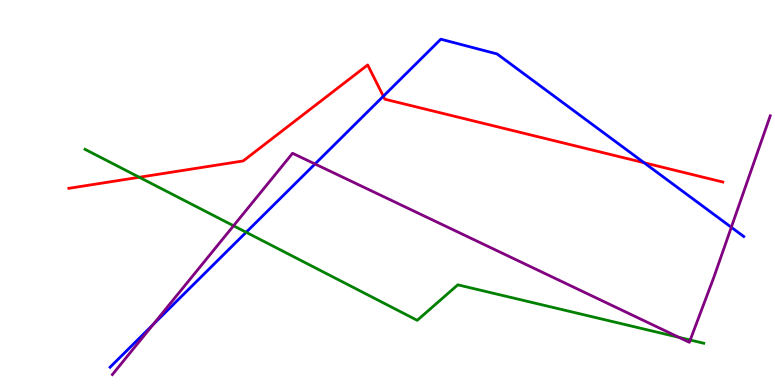[{'lines': ['blue', 'red'], 'intersections': [{'x': 4.95, 'y': 7.5}, {'x': 8.31, 'y': 5.77}]}, {'lines': ['green', 'red'], 'intersections': [{'x': 1.8, 'y': 5.4}]}, {'lines': ['purple', 'red'], 'intersections': []}, {'lines': ['blue', 'green'], 'intersections': [{'x': 3.18, 'y': 3.97}]}, {'lines': ['blue', 'purple'], 'intersections': [{'x': 1.98, 'y': 1.57}, {'x': 4.06, 'y': 5.74}, {'x': 9.44, 'y': 4.1}]}, {'lines': ['green', 'purple'], 'intersections': [{'x': 3.01, 'y': 4.14}, {'x': 8.76, 'y': 1.24}, {'x': 8.91, 'y': 1.17}]}]